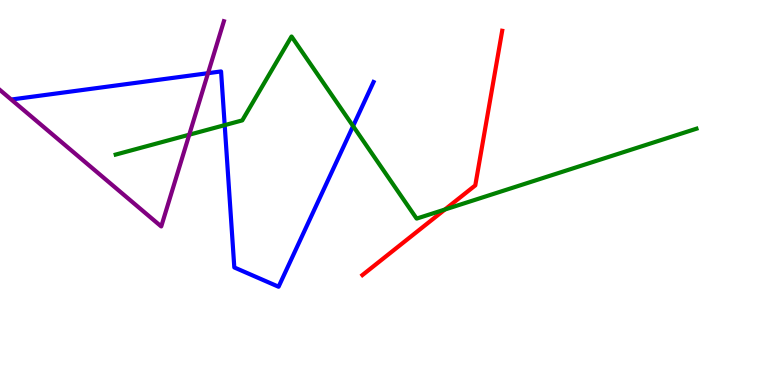[{'lines': ['blue', 'red'], 'intersections': []}, {'lines': ['green', 'red'], 'intersections': [{'x': 5.74, 'y': 4.56}]}, {'lines': ['purple', 'red'], 'intersections': []}, {'lines': ['blue', 'green'], 'intersections': [{'x': 2.9, 'y': 6.75}, {'x': 4.56, 'y': 6.73}]}, {'lines': ['blue', 'purple'], 'intersections': [{'x': 2.68, 'y': 8.1}]}, {'lines': ['green', 'purple'], 'intersections': [{'x': 2.44, 'y': 6.5}]}]